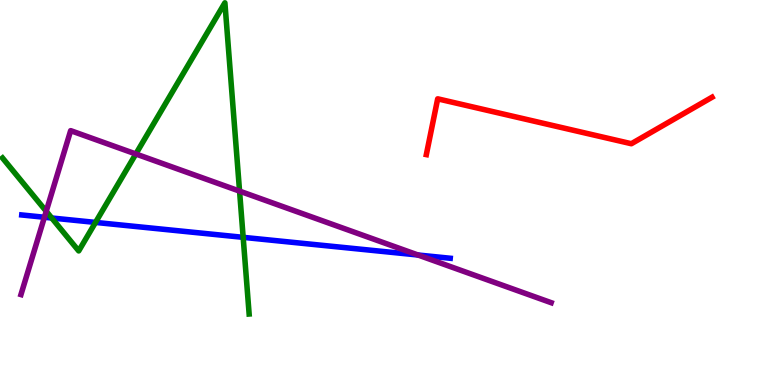[{'lines': ['blue', 'red'], 'intersections': []}, {'lines': ['green', 'red'], 'intersections': []}, {'lines': ['purple', 'red'], 'intersections': []}, {'lines': ['blue', 'green'], 'intersections': [{'x': 0.667, 'y': 4.34}, {'x': 1.23, 'y': 4.22}, {'x': 3.14, 'y': 3.84}]}, {'lines': ['blue', 'purple'], 'intersections': [{'x': 0.573, 'y': 4.36}, {'x': 5.39, 'y': 3.38}]}, {'lines': ['green', 'purple'], 'intersections': [{'x': 0.596, 'y': 4.51}, {'x': 1.75, 'y': 6.0}, {'x': 3.09, 'y': 5.04}]}]